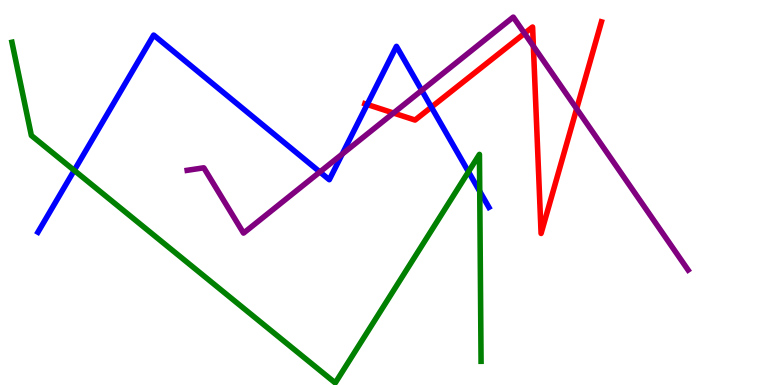[{'lines': ['blue', 'red'], 'intersections': [{'x': 4.74, 'y': 7.29}, {'x': 5.57, 'y': 7.22}]}, {'lines': ['green', 'red'], 'intersections': []}, {'lines': ['purple', 'red'], 'intersections': [{'x': 5.08, 'y': 7.06}, {'x': 6.77, 'y': 9.13}, {'x': 6.88, 'y': 8.8}, {'x': 7.44, 'y': 7.18}]}, {'lines': ['blue', 'green'], 'intersections': [{'x': 0.958, 'y': 5.57}, {'x': 6.04, 'y': 5.54}, {'x': 6.19, 'y': 5.03}]}, {'lines': ['blue', 'purple'], 'intersections': [{'x': 4.13, 'y': 5.53}, {'x': 4.42, 'y': 6.0}, {'x': 5.44, 'y': 7.65}]}, {'lines': ['green', 'purple'], 'intersections': []}]